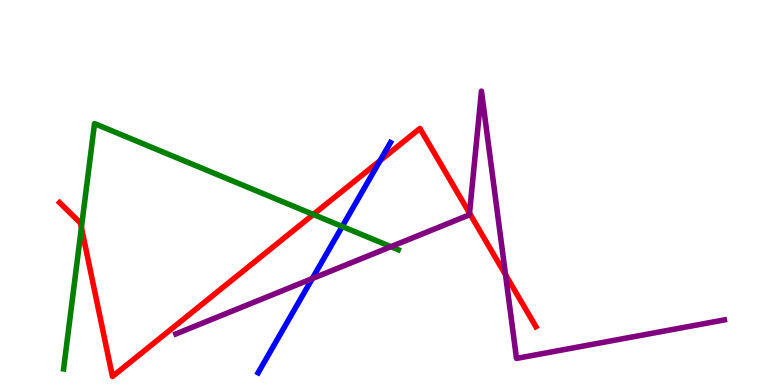[{'lines': ['blue', 'red'], 'intersections': [{'x': 4.9, 'y': 5.83}]}, {'lines': ['green', 'red'], 'intersections': [{'x': 1.05, 'y': 4.09}, {'x': 4.04, 'y': 4.43}]}, {'lines': ['purple', 'red'], 'intersections': [{'x': 6.06, 'y': 4.46}, {'x': 6.52, 'y': 2.86}]}, {'lines': ['blue', 'green'], 'intersections': [{'x': 4.42, 'y': 4.12}]}, {'lines': ['blue', 'purple'], 'intersections': [{'x': 4.03, 'y': 2.76}]}, {'lines': ['green', 'purple'], 'intersections': [{'x': 5.04, 'y': 3.59}]}]